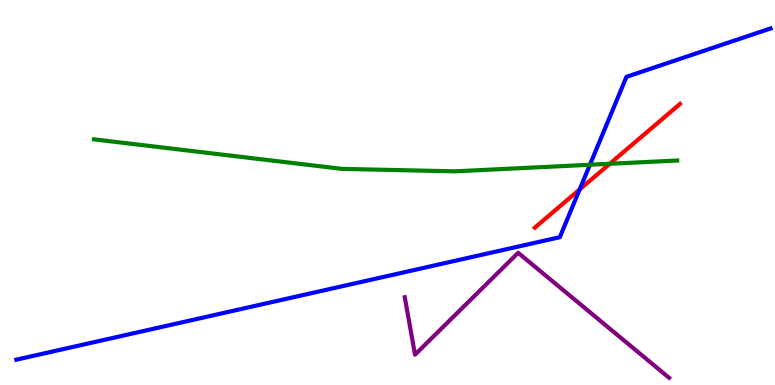[{'lines': ['blue', 'red'], 'intersections': [{'x': 7.48, 'y': 5.08}]}, {'lines': ['green', 'red'], 'intersections': [{'x': 7.87, 'y': 5.75}]}, {'lines': ['purple', 'red'], 'intersections': []}, {'lines': ['blue', 'green'], 'intersections': [{'x': 7.61, 'y': 5.72}]}, {'lines': ['blue', 'purple'], 'intersections': []}, {'lines': ['green', 'purple'], 'intersections': []}]